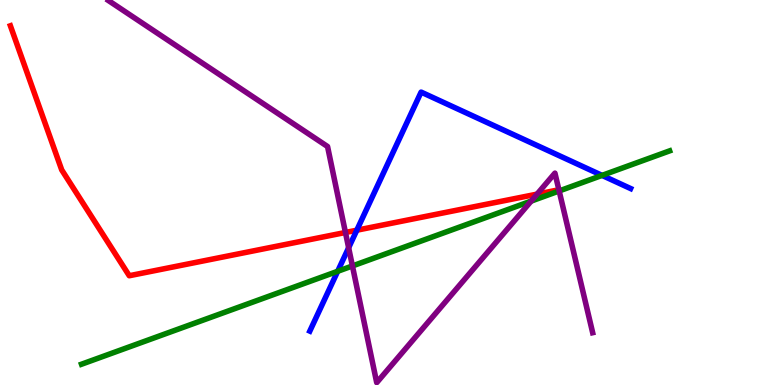[{'lines': ['blue', 'red'], 'intersections': [{'x': 4.6, 'y': 4.02}]}, {'lines': ['green', 'red'], 'intersections': []}, {'lines': ['purple', 'red'], 'intersections': [{'x': 4.46, 'y': 3.96}, {'x': 6.93, 'y': 4.96}]}, {'lines': ['blue', 'green'], 'intersections': [{'x': 4.36, 'y': 2.95}, {'x': 7.77, 'y': 5.44}]}, {'lines': ['blue', 'purple'], 'intersections': [{'x': 4.5, 'y': 3.57}]}, {'lines': ['green', 'purple'], 'intersections': [{'x': 4.55, 'y': 3.09}, {'x': 6.85, 'y': 4.78}, {'x': 7.21, 'y': 5.04}]}]